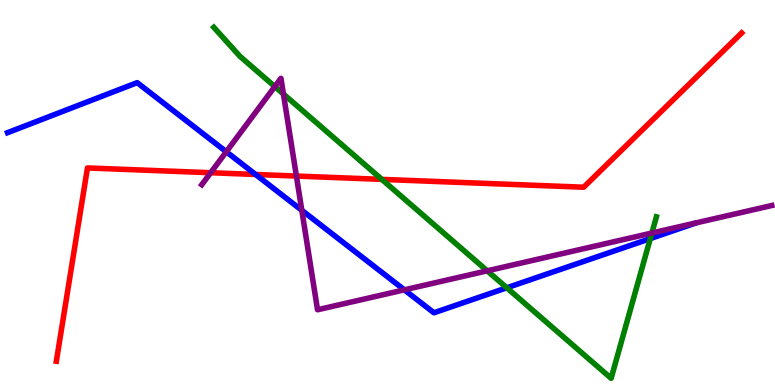[{'lines': ['blue', 'red'], 'intersections': [{'x': 3.3, 'y': 5.47}]}, {'lines': ['green', 'red'], 'intersections': [{'x': 4.93, 'y': 5.34}]}, {'lines': ['purple', 'red'], 'intersections': [{'x': 2.72, 'y': 5.51}, {'x': 3.82, 'y': 5.43}]}, {'lines': ['blue', 'green'], 'intersections': [{'x': 6.54, 'y': 2.52}, {'x': 8.39, 'y': 3.8}]}, {'lines': ['blue', 'purple'], 'intersections': [{'x': 2.92, 'y': 6.06}, {'x': 3.89, 'y': 4.54}, {'x': 5.22, 'y': 2.47}]}, {'lines': ['green', 'purple'], 'intersections': [{'x': 3.55, 'y': 7.75}, {'x': 3.66, 'y': 7.56}, {'x': 6.29, 'y': 2.97}, {'x': 8.41, 'y': 3.95}]}]